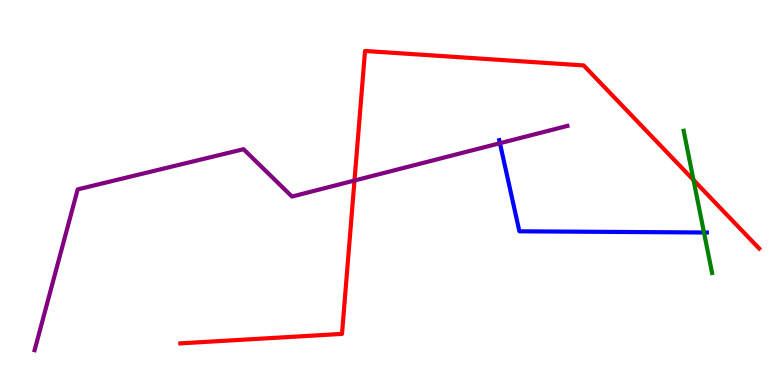[{'lines': ['blue', 'red'], 'intersections': []}, {'lines': ['green', 'red'], 'intersections': [{'x': 8.95, 'y': 5.32}]}, {'lines': ['purple', 'red'], 'intersections': [{'x': 4.57, 'y': 5.31}]}, {'lines': ['blue', 'green'], 'intersections': [{'x': 9.08, 'y': 3.96}]}, {'lines': ['blue', 'purple'], 'intersections': [{'x': 6.45, 'y': 6.28}]}, {'lines': ['green', 'purple'], 'intersections': []}]